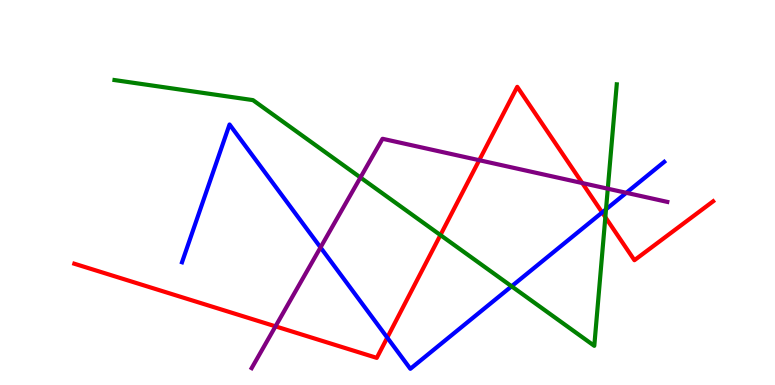[{'lines': ['blue', 'red'], 'intersections': [{'x': 5.0, 'y': 1.23}, {'x': 7.77, 'y': 4.48}]}, {'lines': ['green', 'red'], 'intersections': [{'x': 5.68, 'y': 3.89}, {'x': 7.81, 'y': 4.36}]}, {'lines': ['purple', 'red'], 'intersections': [{'x': 3.55, 'y': 1.52}, {'x': 6.18, 'y': 5.84}, {'x': 7.51, 'y': 5.25}]}, {'lines': ['blue', 'green'], 'intersections': [{'x': 6.6, 'y': 2.56}, {'x': 7.82, 'y': 4.56}]}, {'lines': ['blue', 'purple'], 'intersections': [{'x': 4.14, 'y': 3.57}, {'x': 8.08, 'y': 4.99}]}, {'lines': ['green', 'purple'], 'intersections': [{'x': 4.65, 'y': 5.39}, {'x': 7.84, 'y': 5.1}]}]